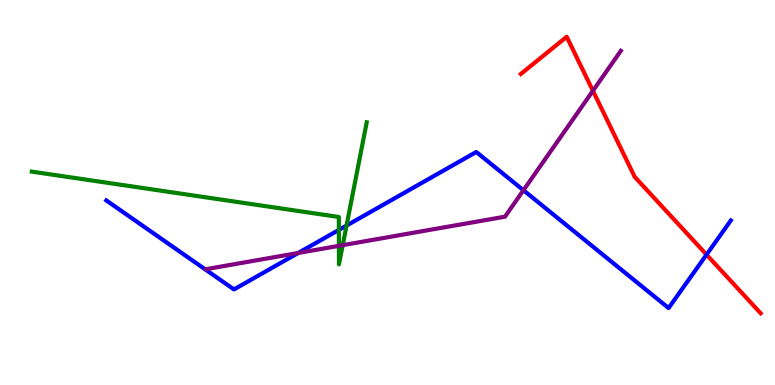[{'lines': ['blue', 'red'], 'intersections': [{'x': 9.12, 'y': 3.39}]}, {'lines': ['green', 'red'], 'intersections': []}, {'lines': ['purple', 'red'], 'intersections': [{'x': 7.65, 'y': 7.64}]}, {'lines': ['blue', 'green'], 'intersections': [{'x': 4.37, 'y': 4.03}, {'x': 4.47, 'y': 4.14}]}, {'lines': ['blue', 'purple'], 'intersections': [{'x': 3.85, 'y': 3.43}, {'x': 6.75, 'y': 5.06}]}, {'lines': ['green', 'purple'], 'intersections': [{'x': 4.37, 'y': 3.61}, {'x': 4.42, 'y': 3.63}]}]